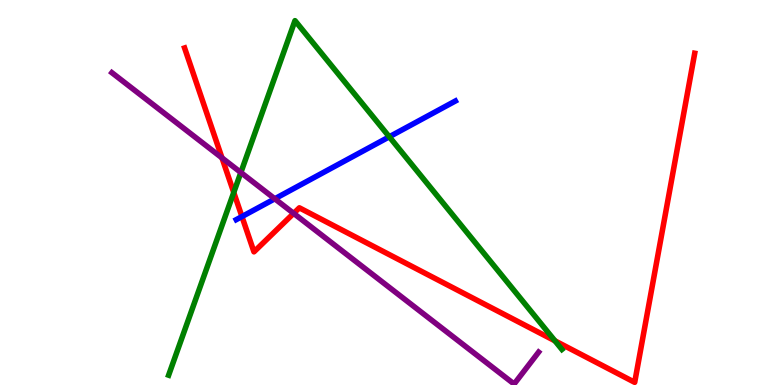[{'lines': ['blue', 'red'], 'intersections': [{'x': 3.12, 'y': 4.37}]}, {'lines': ['green', 'red'], 'intersections': [{'x': 3.02, 'y': 5.0}, {'x': 7.16, 'y': 1.15}]}, {'lines': ['purple', 'red'], 'intersections': [{'x': 2.86, 'y': 5.9}, {'x': 3.79, 'y': 4.46}]}, {'lines': ['blue', 'green'], 'intersections': [{'x': 5.02, 'y': 6.45}]}, {'lines': ['blue', 'purple'], 'intersections': [{'x': 3.55, 'y': 4.84}]}, {'lines': ['green', 'purple'], 'intersections': [{'x': 3.11, 'y': 5.52}]}]